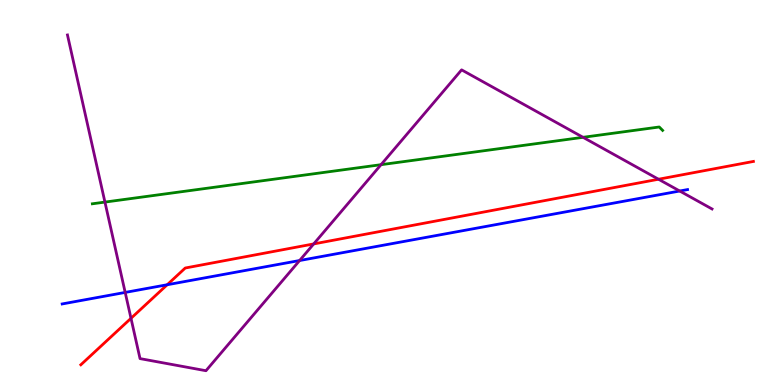[{'lines': ['blue', 'red'], 'intersections': [{'x': 2.16, 'y': 2.6}]}, {'lines': ['green', 'red'], 'intersections': []}, {'lines': ['purple', 'red'], 'intersections': [{'x': 1.69, 'y': 1.73}, {'x': 4.05, 'y': 3.66}, {'x': 8.5, 'y': 5.34}]}, {'lines': ['blue', 'green'], 'intersections': []}, {'lines': ['blue', 'purple'], 'intersections': [{'x': 1.62, 'y': 2.4}, {'x': 3.87, 'y': 3.23}, {'x': 8.77, 'y': 5.04}]}, {'lines': ['green', 'purple'], 'intersections': [{'x': 1.35, 'y': 4.75}, {'x': 4.92, 'y': 5.72}, {'x': 7.52, 'y': 6.43}]}]